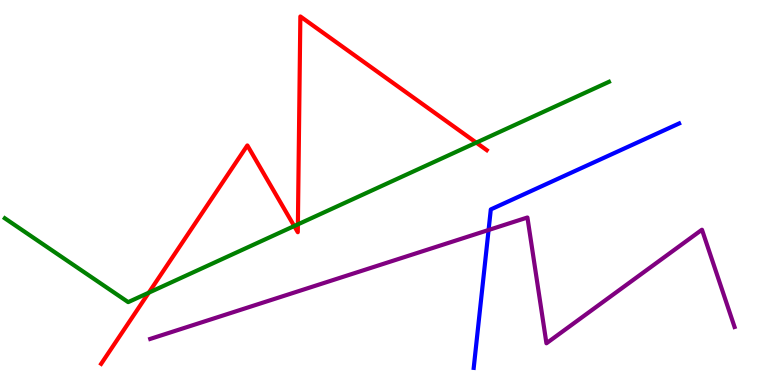[{'lines': ['blue', 'red'], 'intersections': []}, {'lines': ['green', 'red'], 'intersections': [{'x': 1.92, 'y': 2.4}, {'x': 3.8, 'y': 4.13}, {'x': 3.84, 'y': 4.17}, {'x': 6.15, 'y': 6.3}]}, {'lines': ['purple', 'red'], 'intersections': []}, {'lines': ['blue', 'green'], 'intersections': []}, {'lines': ['blue', 'purple'], 'intersections': [{'x': 6.3, 'y': 4.03}]}, {'lines': ['green', 'purple'], 'intersections': []}]